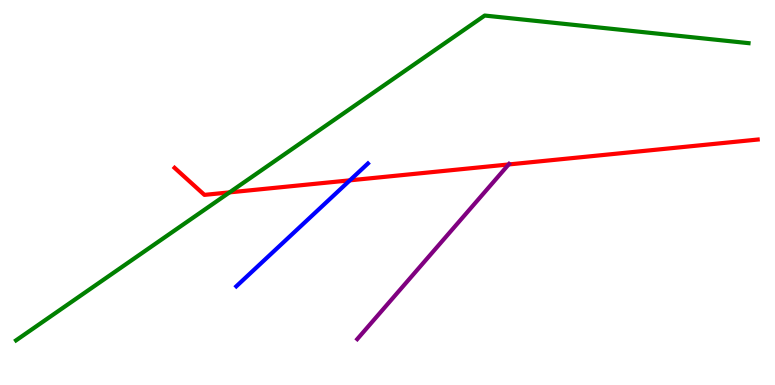[{'lines': ['blue', 'red'], 'intersections': [{'x': 4.51, 'y': 5.32}]}, {'lines': ['green', 'red'], 'intersections': [{'x': 2.96, 'y': 5.0}]}, {'lines': ['purple', 'red'], 'intersections': [{'x': 6.56, 'y': 5.73}]}, {'lines': ['blue', 'green'], 'intersections': []}, {'lines': ['blue', 'purple'], 'intersections': []}, {'lines': ['green', 'purple'], 'intersections': []}]